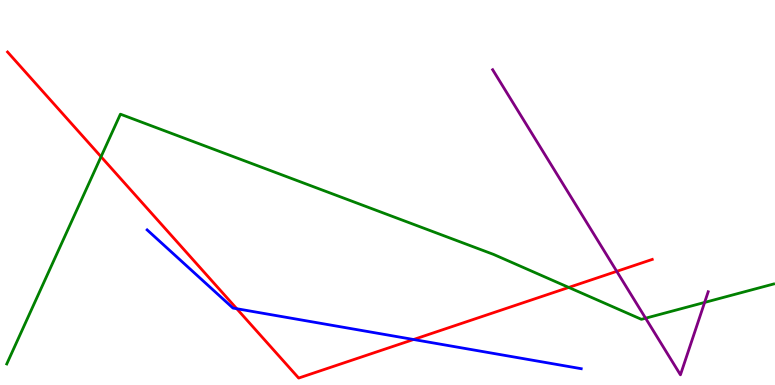[{'lines': ['blue', 'red'], 'intersections': [{'x': 3.05, 'y': 1.98}, {'x': 5.34, 'y': 1.18}]}, {'lines': ['green', 'red'], 'intersections': [{'x': 1.3, 'y': 5.93}, {'x': 7.34, 'y': 2.53}]}, {'lines': ['purple', 'red'], 'intersections': [{'x': 7.96, 'y': 2.95}]}, {'lines': ['blue', 'green'], 'intersections': []}, {'lines': ['blue', 'purple'], 'intersections': []}, {'lines': ['green', 'purple'], 'intersections': [{'x': 8.33, 'y': 1.73}, {'x': 9.09, 'y': 2.14}]}]